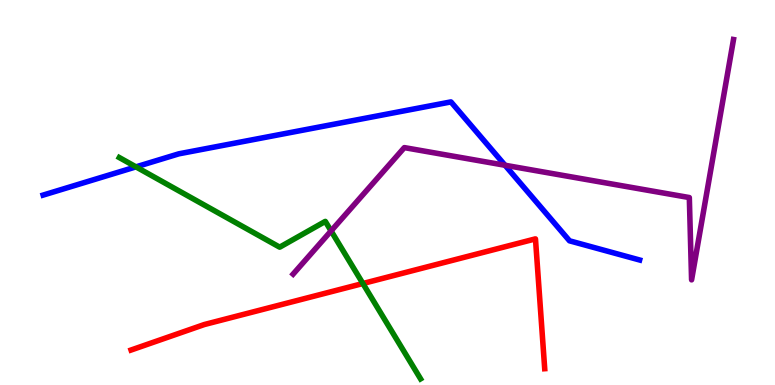[{'lines': ['blue', 'red'], 'intersections': []}, {'lines': ['green', 'red'], 'intersections': [{'x': 4.68, 'y': 2.64}]}, {'lines': ['purple', 'red'], 'intersections': []}, {'lines': ['blue', 'green'], 'intersections': [{'x': 1.75, 'y': 5.67}]}, {'lines': ['blue', 'purple'], 'intersections': [{'x': 6.52, 'y': 5.71}]}, {'lines': ['green', 'purple'], 'intersections': [{'x': 4.27, 'y': 4.0}]}]